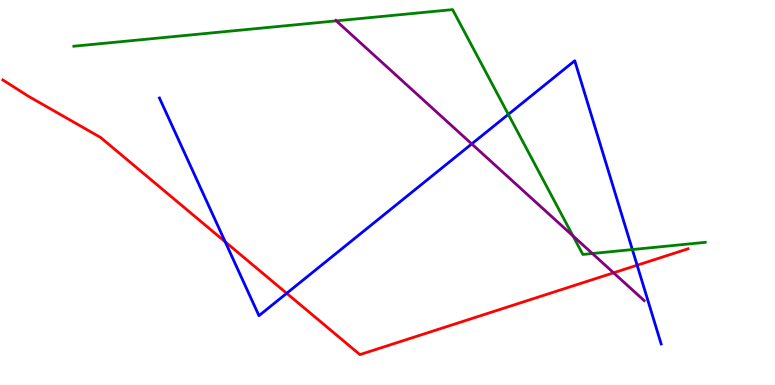[{'lines': ['blue', 'red'], 'intersections': [{'x': 2.91, 'y': 3.72}, {'x': 3.7, 'y': 2.38}, {'x': 8.22, 'y': 3.11}]}, {'lines': ['green', 'red'], 'intersections': []}, {'lines': ['purple', 'red'], 'intersections': [{'x': 7.92, 'y': 2.91}]}, {'lines': ['blue', 'green'], 'intersections': [{'x': 6.56, 'y': 7.03}, {'x': 8.16, 'y': 3.52}]}, {'lines': ['blue', 'purple'], 'intersections': [{'x': 6.09, 'y': 6.26}]}, {'lines': ['green', 'purple'], 'intersections': [{'x': 4.34, 'y': 9.46}, {'x': 7.39, 'y': 3.87}, {'x': 7.64, 'y': 3.42}]}]